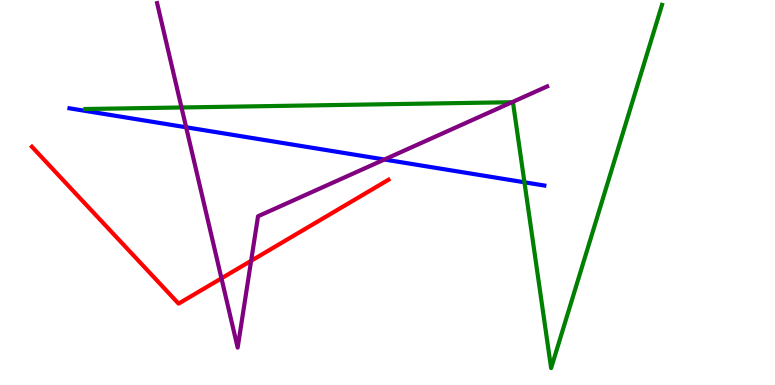[{'lines': ['blue', 'red'], 'intersections': []}, {'lines': ['green', 'red'], 'intersections': []}, {'lines': ['purple', 'red'], 'intersections': [{'x': 2.86, 'y': 2.77}, {'x': 3.24, 'y': 3.23}]}, {'lines': ['blue', 'green'], 'intersections': [{'x': 6.77, 'y': 5.27}]}, {'lines': ['blue', 'purple'], 'intersections': [{'x': 2.4, 'y': 6.69}, {'x': 4.96, 'y': 5.86}]}, {'lines': ['green', 'purple'], 'intersections': [{'x': 2.34, 'y': 7.21}, {'x': 6.61, 'y': 7.34}]}]